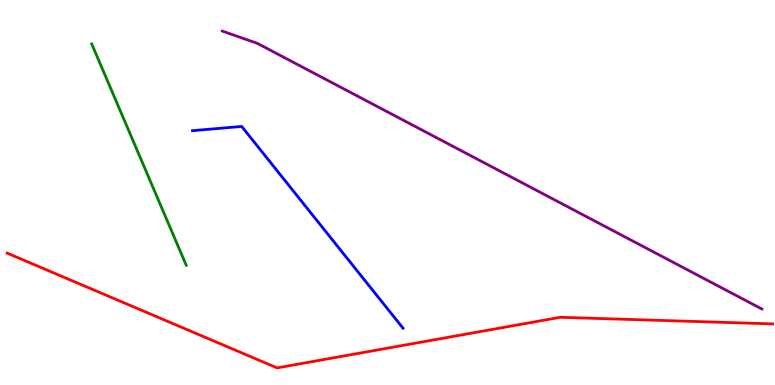[{'lines': ['blue', 'red'], 'intersections': []}, {'lines': ['green', 'red'], 'intersections': []}, {'lines': ['purple', 'red'], 'intersections': []}, {'lines': ['blue', 'green'], 'intersections': []}, {'lines': ['blue', 'purple'], 'intersections': []}, {'lines': ['green', 'purple'], 'intersections': []}]